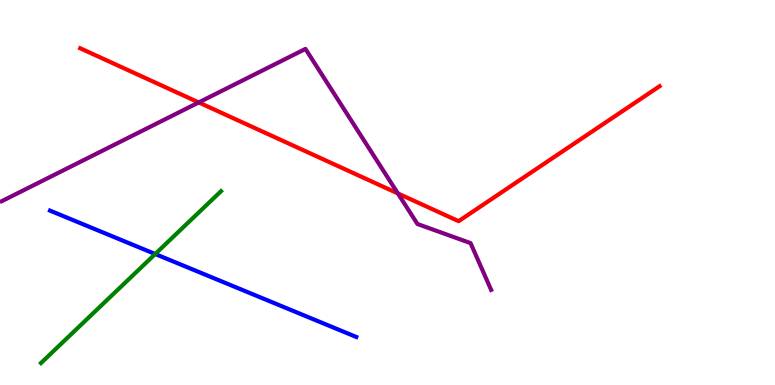[{'lines': ['blue', 'red'], 'intersections': []}, {'lines': ['green', 'red'], 'intersections': []}, {'lines': ['purple', 'red'], 'intersections': [{'x': 2.56, 'y': 7.34}, {'x': 5.13, 'y': 4.98}]}, {'lines': ['blue', 'green'], 'intersections': [{'x': 2.0, 'y': 3.4}]}, {'lines': ['blue', 'purple'], 'intersections': []}, {'lines': ['green', 'purple'], 'intersections': []}]